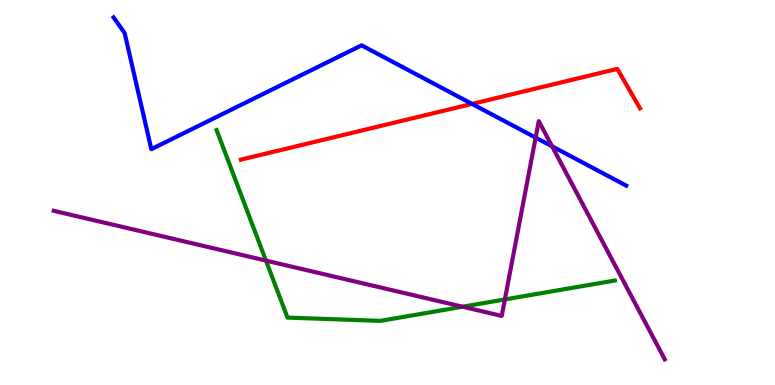[{'lines': ['blue', 'red'], 'intersections': [{'x': 6.09, 'y': 7.3}]}, {'lines': ['green', 'red'], 'intersections': []}, {'lines': ['purple', 'red'], 'intersections': []}, {'lines': ['blue', 'green'], 'intersections': []}, {'lines': ['blue', 'purple'], 'intersections': [{'x': 6.91, 'y': 6.43}, {'x': 7.12, 'y': 6.2}]}, {'lines': ['green', 'purple'], 'intersections': [{'x': 3.43, 'y': 3.23}, {'x': 5.97, 'y': 2.03}, {'x': 6.51, 'y': 2.22}]}]